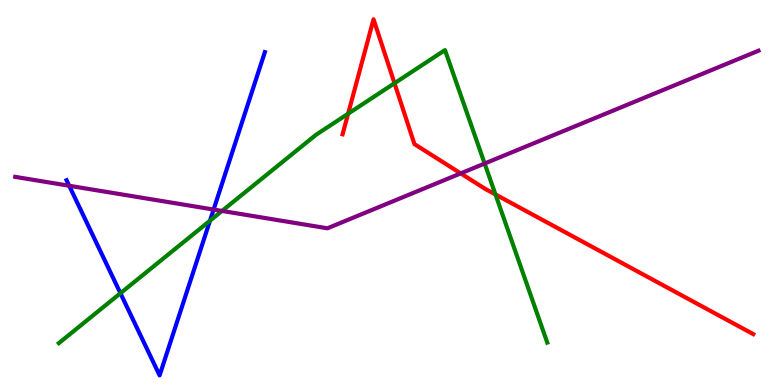[{'lines': ['blue', 'red'], 'intersections': []}, {'lines': ['green', 'red'], 'intersections': [{'x': 4.49, 'y': 7.05}, {'x': 5.09, 'y': 7.84}, {'x': 6.39, 'y': 4.95}]}, {'lines': ['purple', 'red'], 'intersections': [{'x': 5.94, 'y': 5.5}]}, {'lines': ['blue', 'green'], 'intersections': [{'x': 1.55, 'y': 2.38}, {'x': 2.71, 'y': 4.27}]}, {'lines': ['blue', 'purple'], 'intersections': [{'x': 0.893, 'y': 5.18}, {'x': 2.76, 'y': 4.56}]}, {'lines': ['green', 'purple'], 'intersections': [{'x': 2.86, 'y': 4.52}, {'x': 6.25, 'y': 5.75}]}]